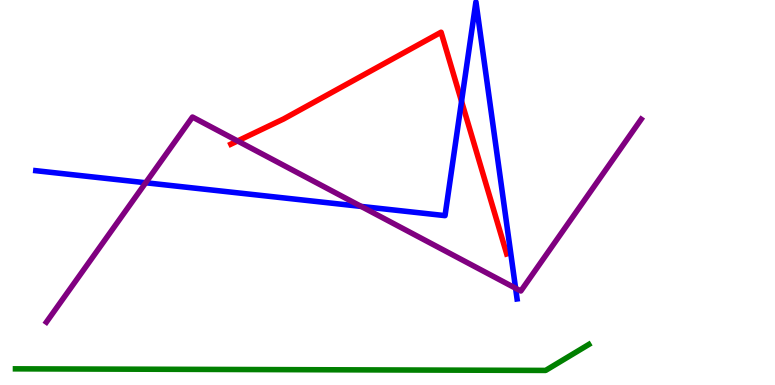[{'lines': ['blue', 'red'], 'intersections': [{'x': 5.96, 'y': 7.37}]}, {'lines': ['green', 'red'], 'intersections': []}, {'lines': ['purple', 'red'], 'intersections': [{'x': 3.07, 'y': 6.34}]}, {'lines': ['blue', 'green'], 'intersections': []}, {'lines': ['blue', 'purple'], 'intersections': [{'x': 1.88, 'y': 5.25}, {'x': 4.66, 'y': 4.64}, {'x': 6.65, 'y': 2.51}]}, {'lines': ['green', 'purple'], 'intersections': []}]